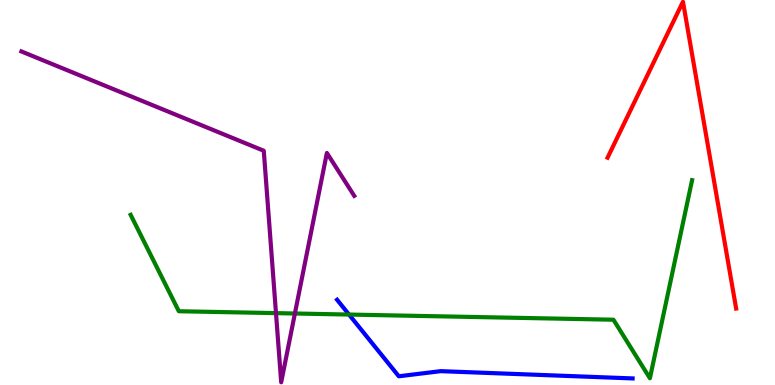[{'lines': ['blue', 'red'], 'intersections': []}, {'lines': ['green', 'red'], 'intersections': []}, {'lines': ['purple', 'red'], 'intersections': []}, {'lines': ['blue', 'green'], 'intersections': [{'x': 4.5, 'y': 1.83}]}, {'lines': ['blue', 'purple'], 'intersections': []}, {'lines': ['green', 'purple'], 'intersections': [{'x': 3.56, 'y': 1.87}, {'x': 3.81, 'y': 1.86}]}]